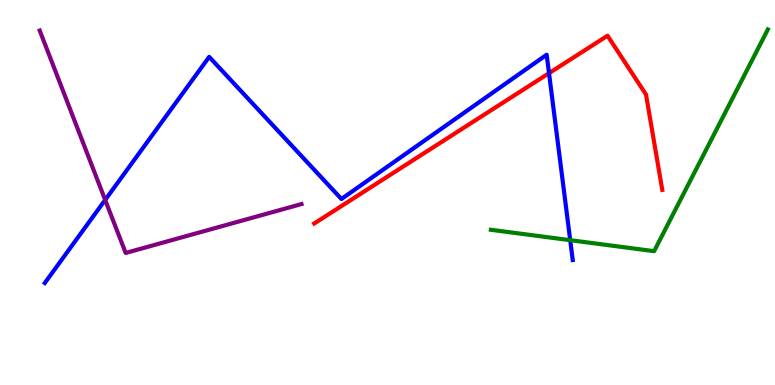[{'lines': ['blue', 'red'], 'intersections': [{'x': 7.08, 'y': 8.1}]}, {'lines': ['green', 'red'], 'intersections': []}, {'lines': ['purple', 'red'], 'intersections': []}, {'lines': ['blue', 'green'], 'intersections': [{'x': 7.36, 'y': 3.76}]}, {'lines': ['blue', 'purple'], 'intersections': [{'x': 1.36, 'y': 4.81}]}, {'lines': ['green', 'purple'], 'intersections': []}]